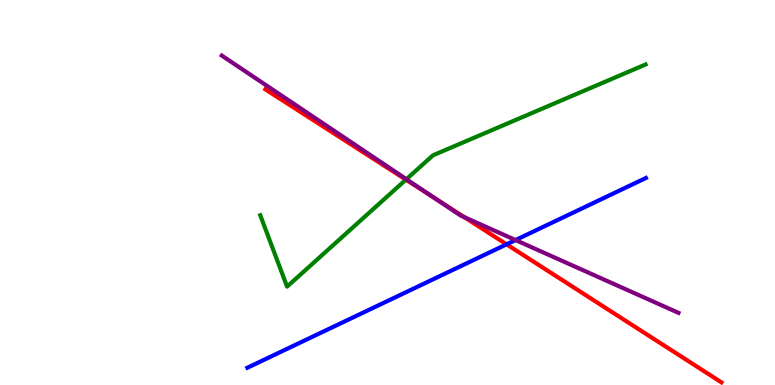[{'lines': ['blue', 'red'], 'intersections': [{'x': 6.54, 'y': 3.65}]}, {'lines': ['green', 'red'], 'intersections': [{'x': 5.24, 'y': 5.33}]}, {'lines': ['purple', 'red'], 'intersections': [{'x': 5.6, 'y': 4.86}, {'x': 5.99, 'y': 4.36}]}, {'lines': ['blue', 'green'], 'intersections': []}, {'lines': ['blue', 'purple'], 'intersections': [{'x': 6.65, 'y': 3.76}]}, {'lines': ['green', 'purple'], 'intersections': [{'x': 5.24, 'y': 5.35}]}]